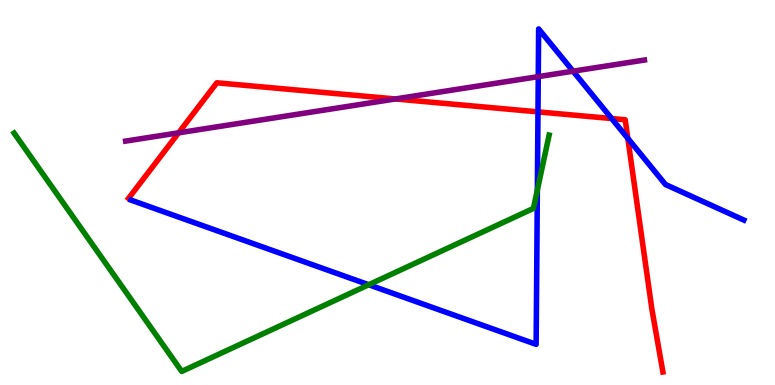[{'lines': ['blue', 'red'], 'intersections': [{'x': 6.94, 'y': 7.09}, {'x': 7.89, 'y': 6.92}, {'x': 8.1, 'y': 6.41}]}, {'lines': ['green', 'red'], 'intersections': []}, {'lines': ['purple', 'red'], 'intersections': [{'x': 2.3, 'y': 6.55}, {'x': 5.1, 'y': 7.43}]}, {'lines': ['blue', 'green'], 'intersections': [{'x': 4.76, 'y': 2.6}, {'x': 6.93, 'y': 5.07}]}, {'lines': ['blue', 'purple'], 'intersections': [{'x': 6.95, 'y': 8.01}, {'x': 7.39, 'y': 8.15}]}, {'lines': ['green', 'purple'], 'intersections': []}]